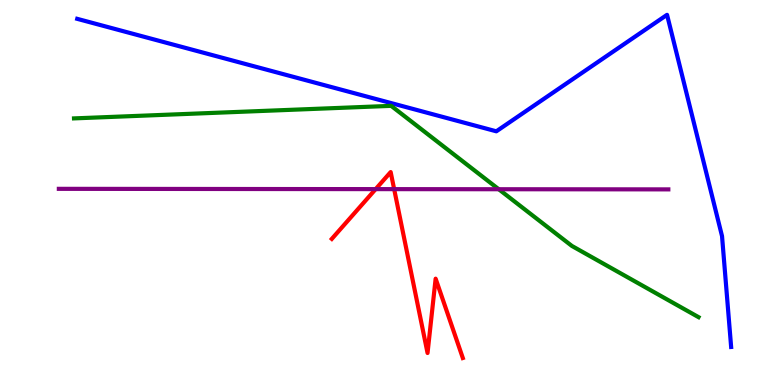[{'lines': ['blue', 'red'], 'intersections': []}, {'lines': ['green', 'red'], 'intersections': []}, {'lines': ['purple', 'red'], 'intersections': [{'x': 4.85, 'y': 5.09}, {'x': 5.09, 'y': 5.09}]}, {'lines': ['blue', 'green'], 'intersections': []}, {'lines': ['blue', 'purple'], 'intersections': []}, {'lines': ['green', 'purple'], 'intersections': [{'x': 6.44, 'y': 5.08}]}]